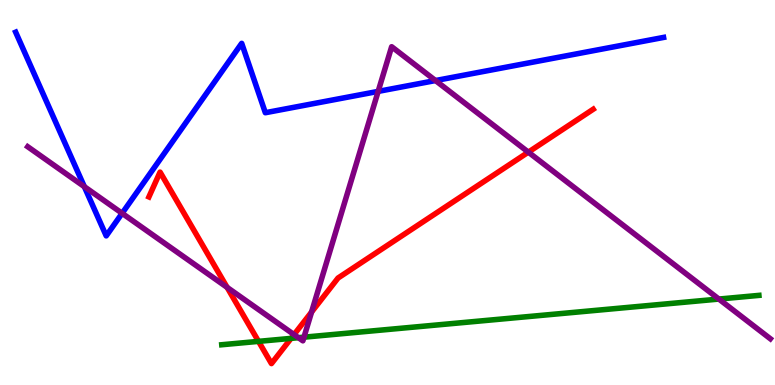[{'lines': ['blue', 'red'], 'intersections': []}, {'lines': ['green', 'red'], 'intersections': [{'x': 3.34, 'y': 1.13}, {'x': 3.76, 'y': 1.21}]}, {'lines': ['purple', 'red'], 'intersections': [{'x': 2.93, 'y': 2.54}, {'x': 3.79, 'y': 1.31}, {'x': 4.02, 'y': 1.9}, {'x': 6.82, 'y': 6.05}]}, {'lines': ['blue', 'green'], 'intersections': []}, {'lines': ['blue', 'purple'], 'intersections': [{'x': 1.09, 'y': 5.15}, {'x': 1.58, 'y': 4.46}, {'x': 4.88, 'y': 7.63}, {'x': 5.62, 'y': 7.91}]}, {'lines': ['green', 'purple'], 'intersections': [{'x': 3.85, 'y': 1.23}, {'x': 3.92, 'y': 1.24}, {'x': 9.28, 'y': 2.23}]}]